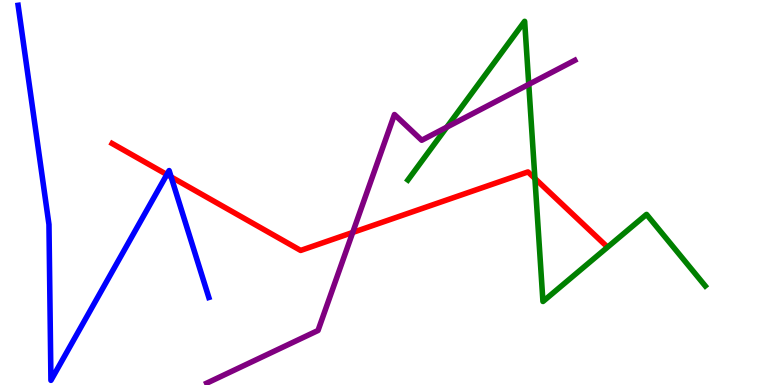[{'lines': ['blue', 'red'], 'intersections': [{'x': 2.15, 'y': 5.47}, {'x': 2.21, 'y': 5.4}]}, {'lines': ['green', 'red'], 'intersections': [{'x': 6.9, 'y': 5.36}]}, {'lines': ['purple', 'red'], 'intersections': [{'x': 4.55, 'y': 3.96}]}, {'lines': ['blue', 'green'], 'intersections': []}, {'lines': ['blue', 'purple'], 'intersections': []}, {'lines': ['green', 'purple'], 'intersections': [{'x': 5.77, 'y': 6.7}, {'x': 6.82, 'y': 7.81}]}]